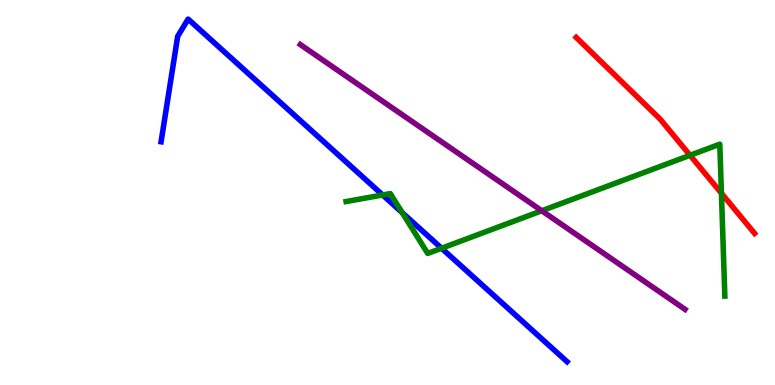[{'lines': ['blue', 'red'], 'intersections': []}, {'lines': ['green', 'red'], 'intersections': [{'x': 8.9, 'y': 5.97}, {'x': 9.31, 'y': 4.98}]}, {'lines': ['purple', 'red'], 'intersections': []}, {'lines': ['blue', 'green'], 'intersections': [{'x': 4.94, 'y': 4.94}, {'x': 5.19, 'y': 4.48}, {'x': 5.7, 'y': 3.55}]}, {'lines': ['blue', 'purple'], 'intersections': []}, {'lines': ['green', 'purple'], 'intersections': [{'x': 6.99, 'y': 4.53}]}]